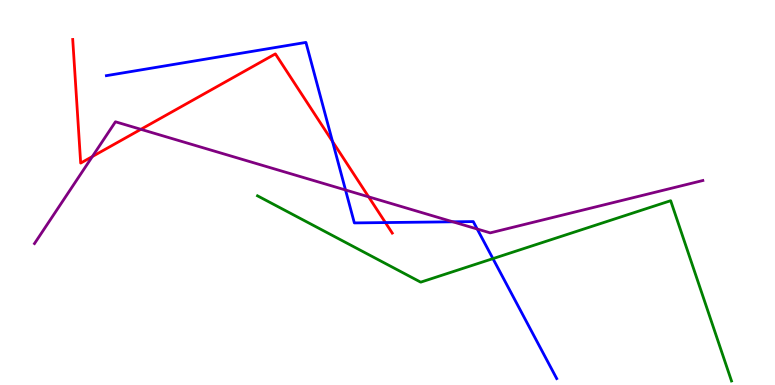[{'lines': ['blue', 'red'], 'intersections': [{'x': 4.29, 'y': 6.33}, {'x': 4.97, 'y': 4.22}]}, {'lines': ['green', 'red'], 'intersections': []}, {'lines': ['purple', 'red'], 'intersections': [{'x': 1.19, 'y': 5.93}, {'x': 1.82, 'y': 6.64}, {'x': 4.76, 'y': 4.89}]}, {'lines': ['blue', 'green'], 'intersections': [{'x': 6.36, 'y': 3.28}]}, {'lines': ['blue', 'purple'], 'intersections': [{'x': 4.46, 'y': 5.07}, {'x': 5.84, 'y': 4.24}, {'x': 6.16, 'y': 4.05}]}, {'lines': ['green', 'purple'], 'intersections': []}]